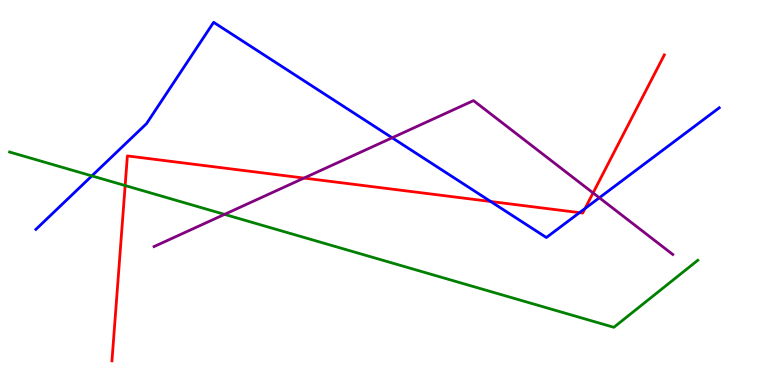[{'lines': ['blue', 'red'], 'intersections': [{'x': 6.33, 'y': 4.77}, {'x': 7.48, 'y': 4.48}, {'x': 7.55, 'y': 4.58}]}, {'lines': ['green', 'red'], 'intersections': [{'x': 1.61, 'y': 5.18}]}, {'lines': ['purple', 'red'], 'intersections': [{'x': 3.92, 'y': 5.37}, {'x': 7.65, 'y': 4.99}]}, {'lines': ['blue', 'green'], 'intersections': [{'x': 1.19, 'y': 5.43}]}, {'lines': ['blue', 'purple'], 'intersections': [{'x': 5.06, 'y': 6.42}, {'x': 7.73, 'y': 4.86}]}, {'lines': ['green', 'purple'], 'intersections': [{'x': 2.9, 'y': 4.43}]}]